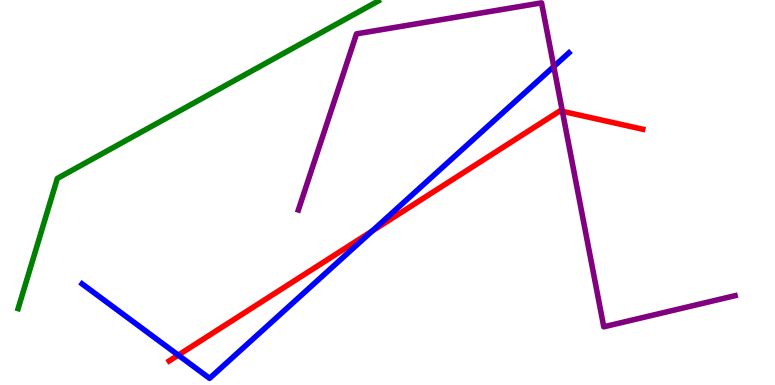[{'lines': ['blue', 'red'], 'intersections': [{'x': 2.3, 'y': 0.776}, {'x': 4.8, 'y': 4.0}]}, {'lines': ['green', 'red'], 'intersections': []}, {'lines': ['purple', 'red'], 'intersections': [{'x': 7.26, 'y': 7.11}]}, {'lines': ['blue', 'green'], 'intersections': []}, {'lines': ['blue', 'purple'], 'intersections': [{'x': 7.15, 'y': 8.27}]}, {'lines': ['green', 'purple'], 'intersections': []}]